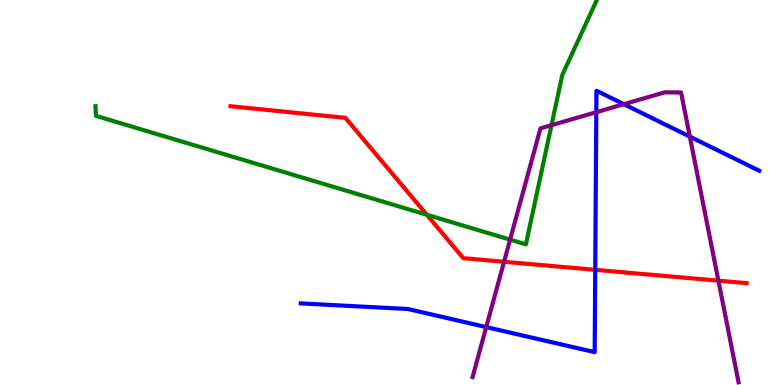[{'lines': ['blue', 'red'], 'intersections': [{'x': 7.68, 'y': 2.99}]}, {'lines': ['green', 'red'], 'intersections': [{'x': 5.51, 'y': 4.42}]}, {'lines': ['purple', 'red'], 'intersections': [{'x': 6.5, 'y': 3.2}, {'x': 9.27, 'y': 2.71}]}, {'lines': ['blue', 'green'], 'intersections': []}, {'lines': ['blue', 'purple'], 'intersections': [{'x': 6.27, 'y': 1.5}, {'x': 7.69, 'y': 7.09}, {'x': 8.05, 'y': 7.29}, {'x': 8.9, 'y': 6.45}]}, {'lines': ['green', 'purple'], 'intersections': [{'x': 6.58, 'y': 3.78}, {'x': 7.12, 'y': 6.75}]}]